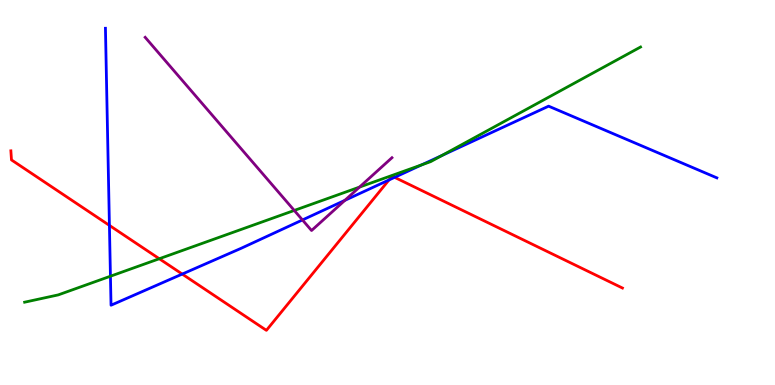[{'lines': ['blue', 'red'], 'intersections': [{'x': 1.41, 'y': 4.15}, {'x': 2.35, 'y': 2.88}, {'x': 5.02, 'y': 5.33}, {'x': 5.09, 'y': 5.39}]}, {'lines': ['green', 'red'], 'intersections': [{'x': 2.06, 'y': 3.28}]}, {'lines': ['purple', 'red'], 'intersections': []}, {'lines': ['blue', 'green'], 'intersections': [{'x': 1.43, 'y': 2.83}, {'x': 5.44, 'y': 5.72}, {'x': 5.7, 'y': 5.96}]}, {'lines': ['blue', 'purple'], 'intersections': [{'x': 3.9, 'y': 4.29}, {'x': 4.45, 'y': 4.8}]}, {'lines': ['green', 'purple'], 'intersections': [{'x': 3.8, 'y': 4.53}, {'x': 4.64, 'y': 5.14}]}]